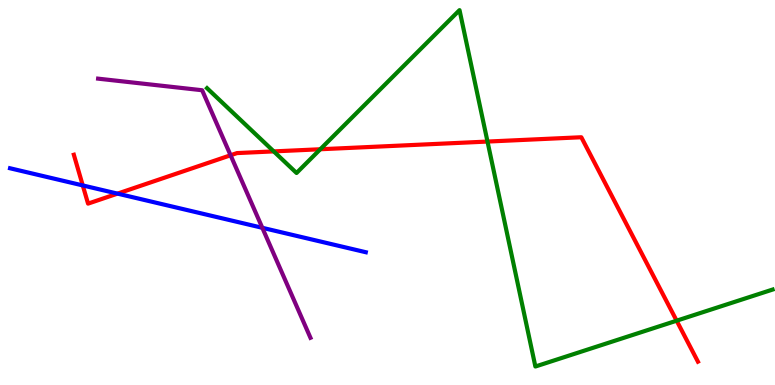[{'lines': ['blue', 'red'], 'intersections': [{'x': 1.07, 'y': 5.18}, {'x': 1.52, 'y': 4.97}]}, {'lines': ['green', 'red'], 'intersections': [{'x': 3.53, 'y': 6.07}, {'x': 4.13, 'y': 6.12}, {'x': 6.29, 'y': 6.32}, {'x': 8.73, 'y': 1.67}]}, {'lines': ['purple', 'red'], 'intersections': [{'x': 2.98, 'y': 5.97}]}, {'lines': ['blue', 'green'], 'intersections': []}, {'lines': ['blue', 'purple'], 'intersections': [{'x': 3.38, 'y': 4.08}]}, {'lines': ['green', 'purple'], 'intersections': []}]